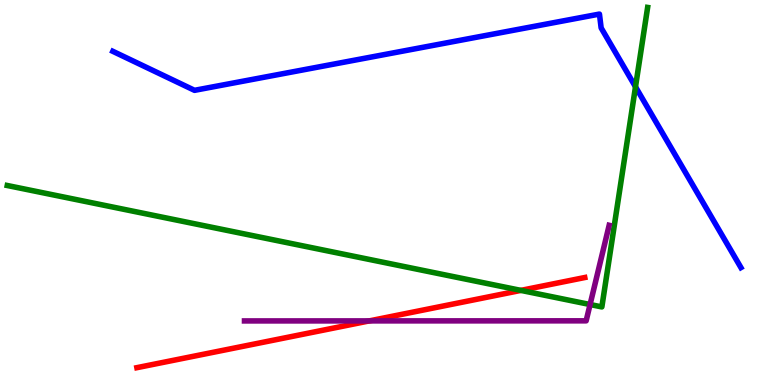[{'lines': ['blue', 'red'], 'intersections': []}, {'lines': ['green', 'red'], 'intersections': [{'x': 6.72, 'y': 2.46}]}, {'lines': ['purple', 'red'], 'intersections': [{'x': 4.77, 'y': 1.67}]}, {'lines': ['blue', 'green'], 'intersections': [{'x': 8.2, 'y': 7.75}]}, {'lines': ['blue', 'purple'], 'intersections': []}, {'lines': ['green', 'purple'], 'intersections': [{'x': 7.61, 'y': 2.09}]}]